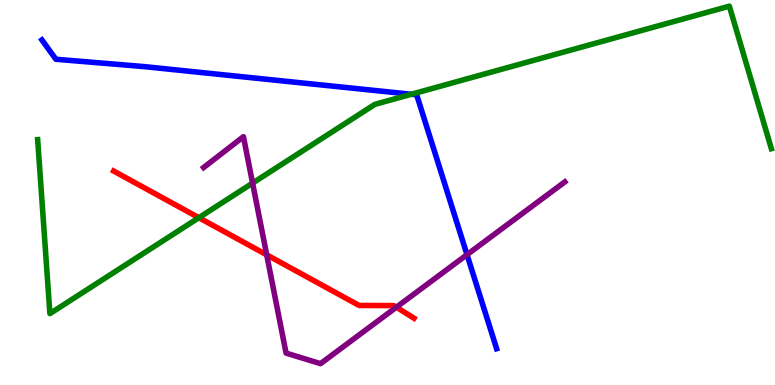[{'lines': ['blue', 'red'], 'intersections': []}, {'lines': ['green', 'red'], 'intersections': [{'x': 2.57, 'y': 4.35}]}, {'lines': ['purple', 'red'], 'intersections': [{'x': 3.44, 'y': 3.38}, {'x': 5.11, 'y': 2.02}]}, {'lines': ['blue', 'green'], 'intersections': [{'x': 5.31, 'y': 7.55}]}, {'lines': ['blue', 'purple'], 'intersections': [{'x': 6.03, 'y': 3.39}]}, {'lines': ['green', 'purple'], 'intersections': [{'x': 3.26, 'y': 5.24}]}]